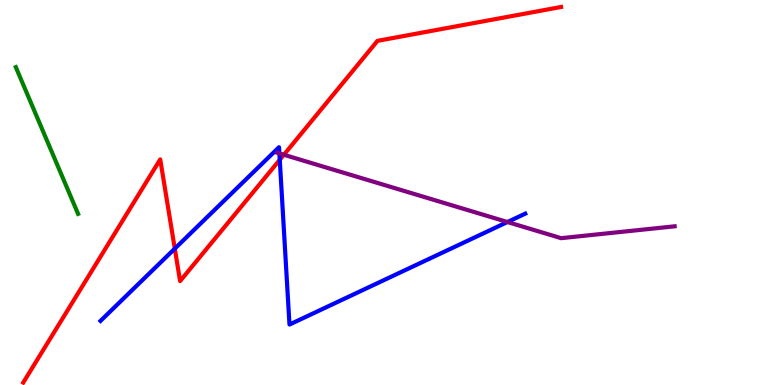[{'lines': ['blue', 'red'], 'intersections': [{'x': 2.26, 'y': 3.54}, {'x': 3.61, 'y': 5.85}]}, {'lines': ['green', 'red'], 'intersections': []}, {'lines': ['purple', 'red'], 'intersections': [{'x': 3.66, 'y': 5.98}]}, {'lines': ['blue', 'green'], 'intersections': []}, {'lines': ['blue', 'purple'], 'intersections': [{'x': 3.6, 'y': 6.02}, {'x': 6.55, 'y': 4.23}]}, {'lines': ['green', 'purple'], 'intersections': []}]